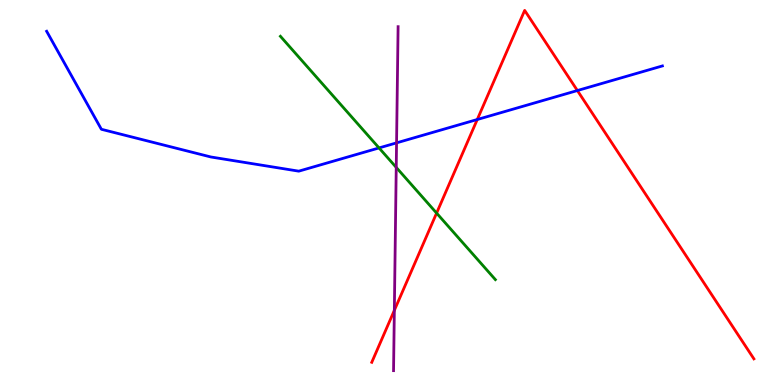[{'lines': ['blue', 'red'], 'intersections': [{'x': 6.16, 'y': 6.9}, {'x': 7.45, 'y': 7.65}]}, {'lines': ['green', 'red'], 'intersections': [{'x': 5.63, 'y': 4.46}]}, {'lines': ['purple', 'red'], 'intersections': [{'x': 5.09, 'y': 1.94}]}, {'lines': ['blue', 'green'], 'intersections': [{'x': 4.89, 'y': 6.16}]}, {'lines': ['blue', 'purple'], 'intersections': [{'x': 5.12, 'y': 6.29}]}, {'lines': ['green', 'purple'], 'intersections': [{'x': 5.11, 'y': 5.65}]}]